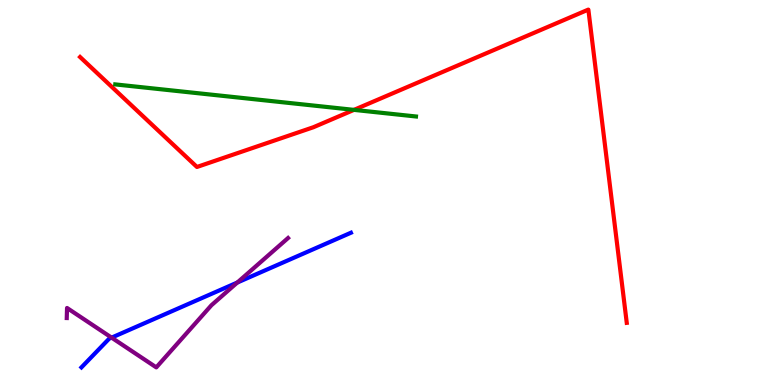[{'lines': ['blue', 'red'], 'intersections': []}, {'lines': ['green', 'red'], 'intersections': [{'x': 4.57, 'y': 7.15}]}, {'lines': ['purple', 'red'], 'intersections': []}, {'lines': ['blue', 'green'], 'intersections': []}, {'lines': ['blue', 'purple'], 'intersections': [{'x': 1.44, 'y': 1.23}, {'x': 3.06, 'y': 2.66}]}, {'lines': ['green', 'purple'], 'intersections': []}]